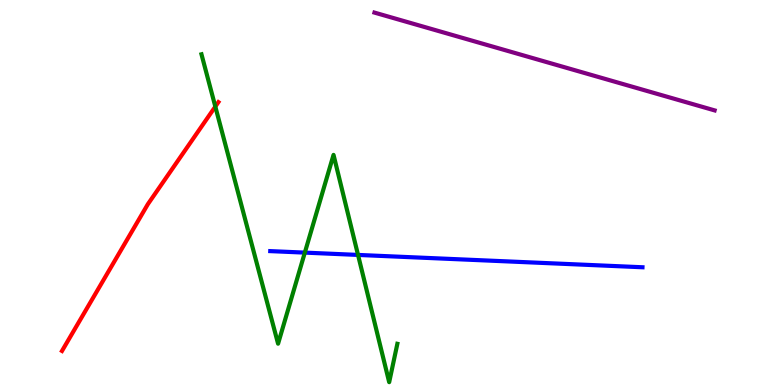[{'lines': ['blue', 'red'], 'intersections': []}, {'lines': ['green', 'red'], 'intersections': [{'x': 2.78, 'y': 7.23}]}, {'lines': ['purple', 'red'], 'intersections': []}, {'lines': ['blue', 'green'], 'intersections': [{'x': 3.93, 'y': 3.44}, {'x': 4.62, 'y': 3.38}]}, {'lines': ['blue', 'purple'], 'intersections': []}, {'lines': ['green', 'purple'], 'intersections': []}]